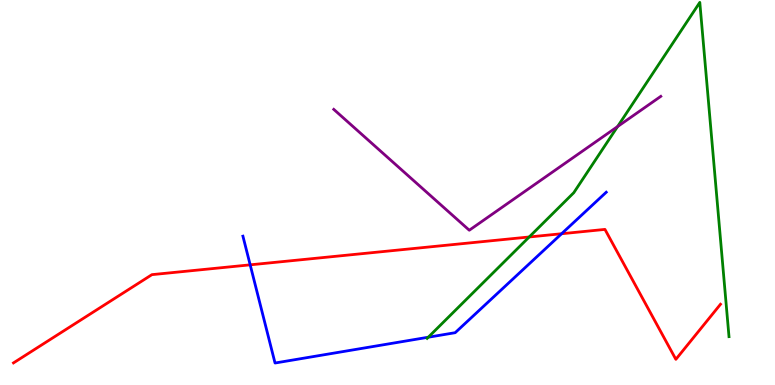[{'lines': ['blue', 'red'], 'intersections': [{'x': 3.23, 'y': 3.12}, {'x': 7.25, 'y': 3.93}]}, {'lines': ['green', 'red'], 'intersections': [{'x': 6.83, 'y': 3.84}]}, {'lines': ['purple', 'red'], 'intersections': []}, {'lines': ['blue', 'green'], 'intersections': [{'x': 5.53, 'y': 1.24}]}, {'lines': ['blue', 'purple'], 'intersections': []}, {'lines': ['green', 'purple'], 'intersections': [{'x': 7.97, 'y': 6.71}]}]